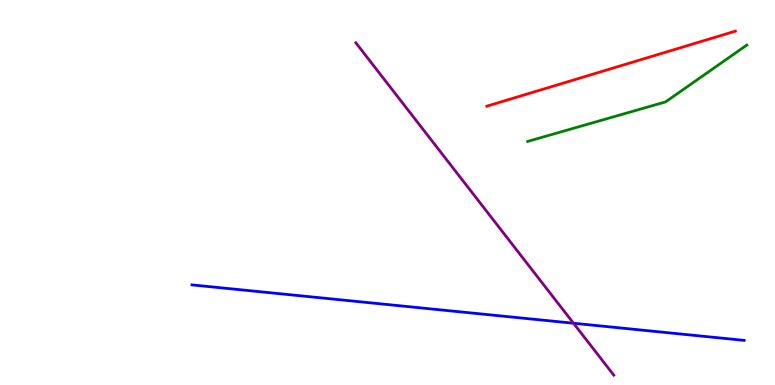[{'lines': ['blue', 'red'], 'intersections': []}, {'lines': ['green', 'red'], 'intersections': []}, {'lines': ['purple', 'red'], 'intersections': []}, {'lines': ['blue', 'green'], 'intersections': []}, {'lines': ['blue', 'purple'], 'intersections': [{'x': 7.4, 'y': 1.6}]}, {'lines': ['green', 'purple'], 'intersections': []}]